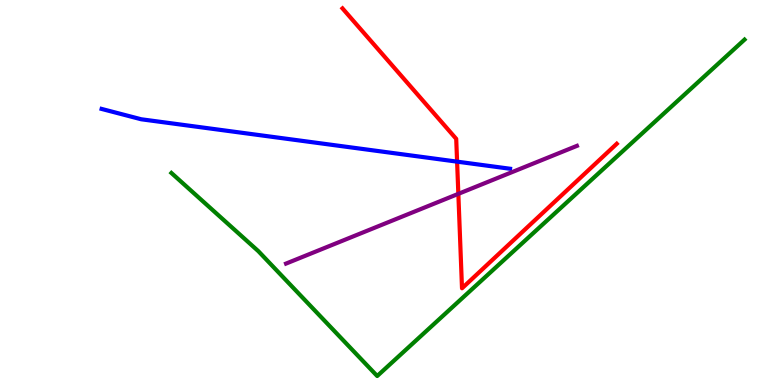[{'lines': ['blue', 'red'], 'intersections': [{'x': 5.9, 'y': 5.8}]}, {'lines': ['green', 'red'], 'intersections': []}, {'lines': ['purple', 'red'], 'intersections': [{'x': 5.91, 'y': 4.96}]}, {'lines': ['blue', 'green'], 'intersections': []}, {'lines': ['blue', 'purple'], 'intersections': []}, {'lines': ['green', 'purple'], 'intersections': []}]